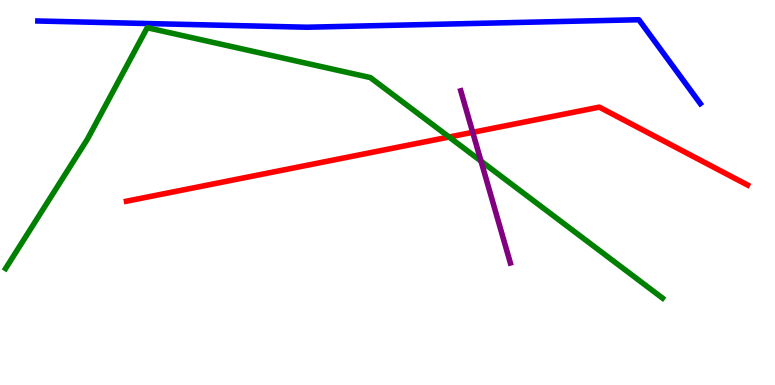[{'lines': ['blue', 'red'], 'intersections': []}, {'lines': ['green', 'red'], 'intersections': [{'x': 5.79, 'y': 6.44}]}, {'lines': ['purple', 'red'], 'intersections': [{'x': 6.1, 'y': 6.56}]}, {'lines': ['blue', 'green'], 'intersections': []}, {'lines': ['blue', 'purple'], 'intersections': []}, {'lines': ['green', 'purple'], 'intersections': [{'x': 6.21, 'y': 5.82}]}]